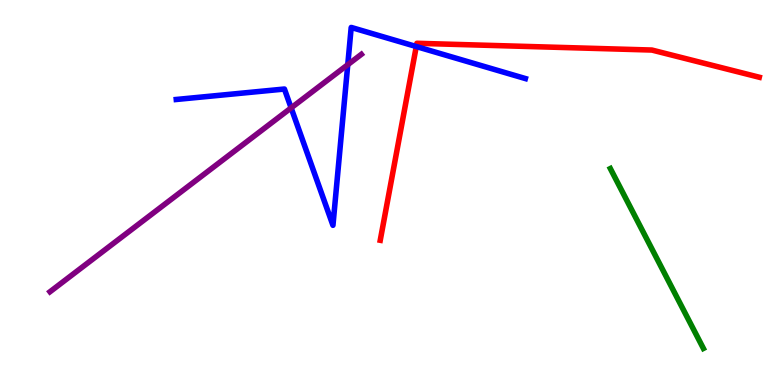[{'lines': ['blue', 'red'], 'intersections': [{'x': 5.37, 'y': 8.79}]}, {'lines': ['green', 'red'], 'intersections': []}, {'lines': ['purple', 'red'], 'intersections': []}, {'lines': ['blue', 'green'], 'intersections': []}, {'lines': ['blue', 'purple'], 'intersections': [{'x': 3.76, 'y': 7.2}, {'x': 4.49, 'y': 8.32}]}, {'lines': ['green', 'purple'], 'intersections': []}]